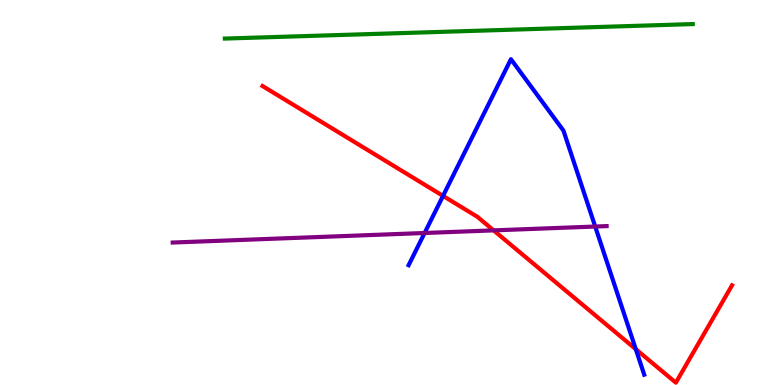[{'lines': ['blue', 'red'], 'intersections': [{'x': 5.72, 'y': 4.91}, {'x': 8.2, 'y': 0.931}]}, {'lines': ['green', 'red'], 'intersections': []}, {'lines': ['purple', 'red'], 'intersections': [{'x': 6.37, 'y': 4.02}]}, {'lines': ['blue', 'green'], 'intersections': []}, {'lines': ['blue', 'purple'], 'intersections': [{'x': 5.48, 'y': 3.95}, {'x': 7.68, 'y': 4.12}]}, {'lines': ['green', 'purple'], 'intersections': []}]